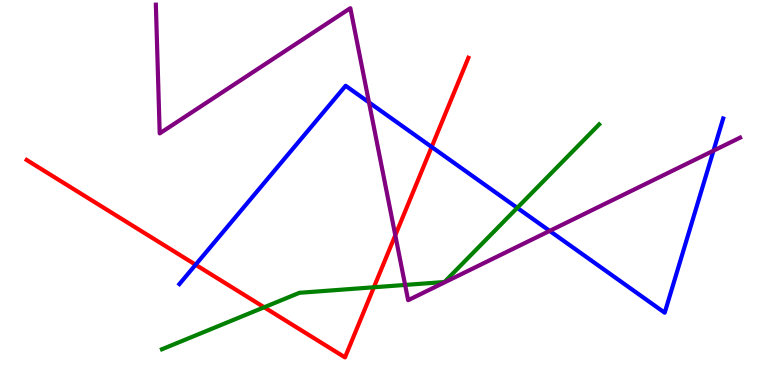[{'lines': ['blue', 'red'], 'intersections': [{'x': 2.52, 'y': 3.12}, {'x': 5.57, 'y': 6.18}]}, {'lines': ['green', 'red'], 'intersections': [{'x': 3.41, 'y': 2.02}, {'x': 4.82, 'y': 2.54}]}, {'lines': ['purple', 'red'], 'intersections': [{'x': 5.1, 'y': 3.89}]}, {'lines': ['blue', 'green'], 'intersections': [{'x': 6.67, 'y': 4.6}]}, {'lines': ['blue', 'purple'], 'intersections': [{'x': 4.76, 'y': 7.34}, {'x': 7.09, 'y': 4.0}, {'x': 9.21, 'y': 6.09}]}, {'lines': ['green', 'purple'], 'intersections': [{'x': 5.23, 'y': 2.6}]}]